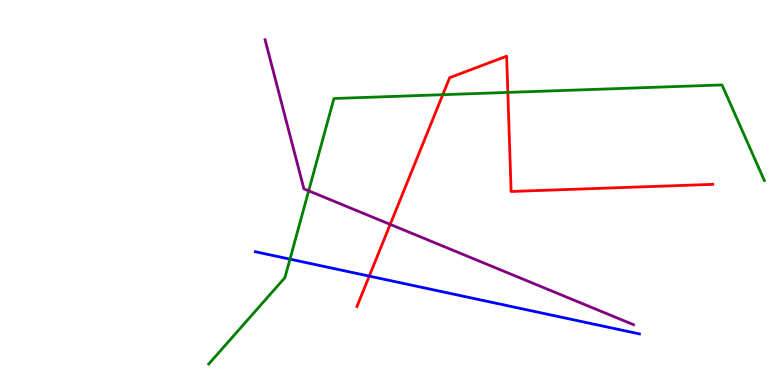[{'lines': ['blue', 'red'], 'intersections': [{'x': 4.76, 'y': 2.83}]}, {'lines': ['green', 'red'], 'intersections': [{'x': 5.71, 'y': 7.54}, {'x': 6.55, 'y': 7.6}]}, {'lines': ['purple', 'red'], 'intersections': [{'x': 5.03, 'y': 4.17}]}, {'lines': ['blue', 'green'], 'intersections': [{'x': 3.74, 'y': 3.27}]}, {'lines': ['blue', 'purple'], 'intersections': []}, {'lines': ['green', 'purple'], 'intersections': [{'x': 3.98, 'y': 5.04}]}]